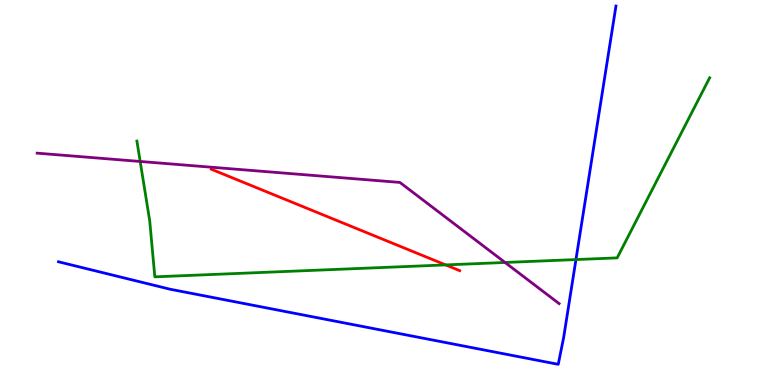[{'lines': ['blue', 'red'], 'intersections': []}, {'lines': ['green', 'red'], 'intersections': [{'x': 5.75, 'y': 3.12}]}, {'lines': ['purple', 'red'], 'intersections': []}, {'lines': ['blue', 'green'], 'intersections': [{'x': 7.43, 'y': 3.26}]}, {'lines': ['blue', 'purple'], 'intersections': []}, {'lines': ['green', 'purple'], 'intersections': [{'x': 1.81, 'y': 5.81}, {'x': 6.52, 'y': 3.18}]}]